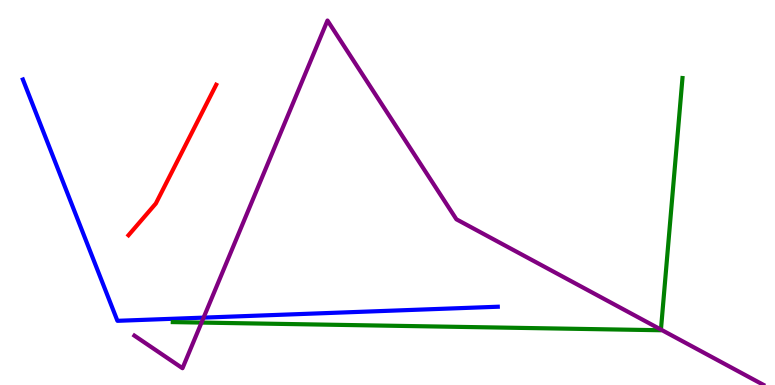[{'lines': ['blue', 'red'], 'intersections': []}, {'lines': ['green', 'red'], 'intersections': []}, {'lines': ['purple', 'red'], 'intersections': []}, {'lines': ['blue', 'green'], 'intersections': []}, {'lines': ['blue', 'purple'], 'intersections': [{'x': 2.63, 'y': 1.75}]}, {'lines': ['green', 'purple'], 'intersections': [{'x': 2.6, 'y': 1.62}, {'x': 8.53, 'y': 1.44}]}]